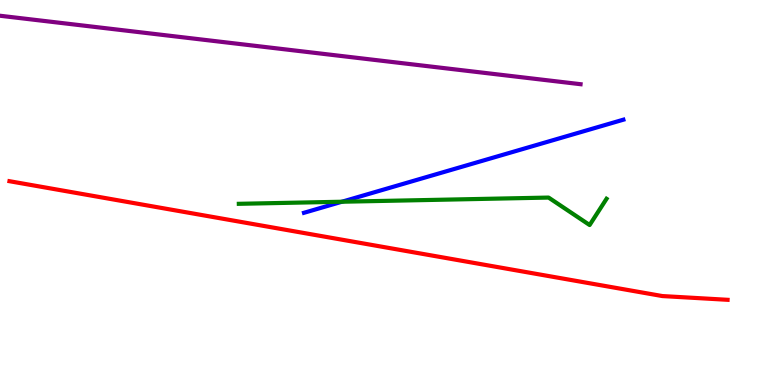[{'lines': ['blue', 'red'], 'intersections': []}, {'lines': ['green', 'red'], 'intersections': []}, {'lines': ['purple', 'red'], 'intersections': []}, {'lines': ['blue', 'green'], 'intersections': [{'x': 4.41, 'y': 4.76}]}, {'lines': ['blue', 'purple'], 'intersections': []}, {'lines': ['green', 'purple'], 'intersections': []}]